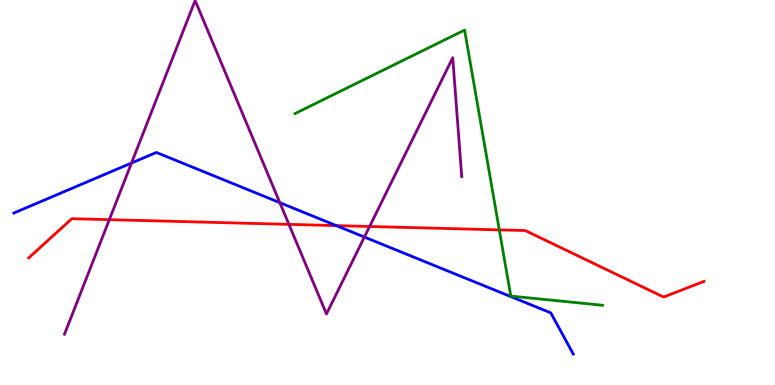[{'lines': ['blue', 'red'], 'intersections': [{'x': 4.34, 'y': 4.14}]}, {'lines': ['green', 'red'], 'intersections': [{'x': 6.44, 'y': 4.03}]}, {'lines': ['purple', 'red'], 'intersections': [{'x': 1.41, 'y': 4.29}, {'x': 3.73, 'y': 4.17}, {'x': 4.77, 'y': 4.12}]}, {'lines': ['blue', 'green'], 'intersections': []}, {'lines': ['blue', 'purple'], 'intersections': [{'x': 1.7, 'y': 5.77}, {'x': 3.61, 'y': 4.74}, {'x': 4.7, 'y': 3.84}]}, {'lines': ['green', 'purple'], 'intersections': []}]